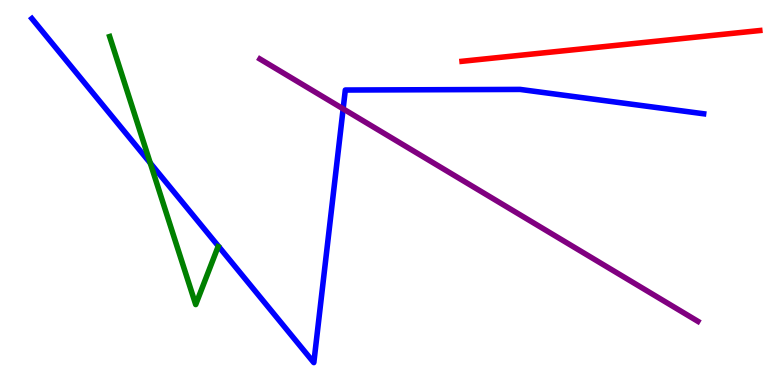[{'lines': ['blue', 'red'], 'intersections': []}, {'lines': ['green', 'red'], 'intersections': []}, {'lines': ['purple', 'red'], 'intersections': []}, {'lines': ['blue', 'green'], 'intersections': [{'x': 1.94, 'y': 5.77}]}, {'lines': ['blue', 'purple'], 'intersections': [{'x': 4.43, 'y': 7.17}]}, {'lines': ['green', 'purple'], 'intersections': []}]